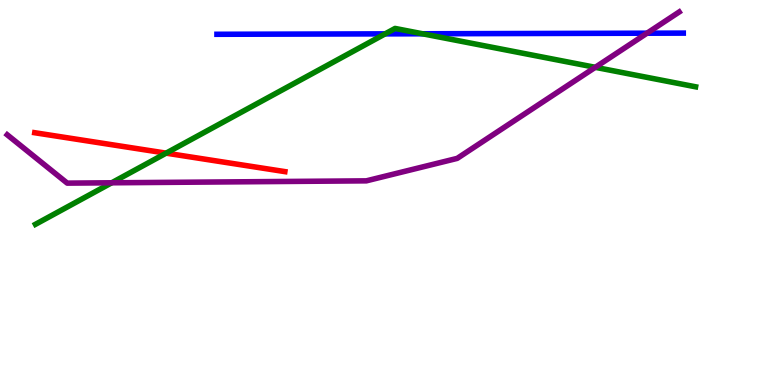[{'lines': ['blue', 'red'], 'intersections': []}, {'lines': ['green', 'red'], 'intersections': [{'x': 2.14, 'y': 6.02}]}, {'lines': ['purple', 'red'], 'intersections': []}, {'lines': ['blue', 'green'], 'intersections': [{'x': 4.97, 'y': 9.12}, {'x': 5.45, 'y': 9.12}]}, {'lines': ['blue', 'purple'], 'intersections': [{'x': 8.35, 'y': 9.14}]}, {'lines': ['green', 'purple'], 'intersections': [{'x': 1.44, 'y': 5.25}, {'x': 7.68, 'y': 8.25}]}]